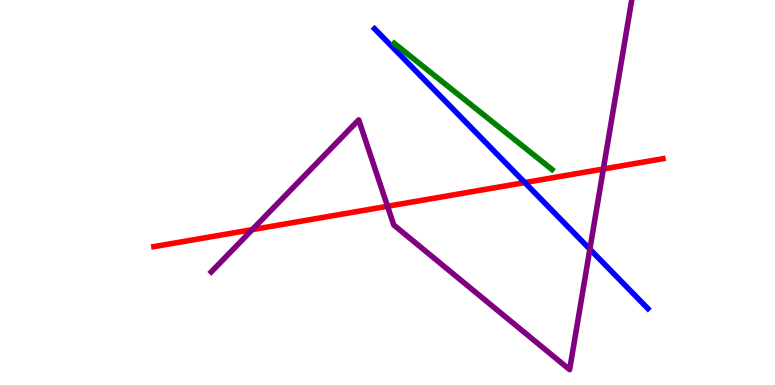[{'lines': ['blue', 'red'], 'intersections': [{'x': 6.77, 'y': 5.26}]}, {'lines': ['green', 'red'], 'intersections': []}, {'lines': ['purple', 'red'], 'intersections': [{'x': 3.25, 'y': 4.04}, {'x': 5.0, 'y': 4.64}, {'x': 7.79, 'y': 5.61}]}, {'lines': ['blue', 'green'], 'intersections': []}, {'lines': ['blue', 'purple'], 'intersections': [{'x': 7.61, 'y': 3.53}]}, {'lines': ['green', 'purple'], 'intersections': []}]